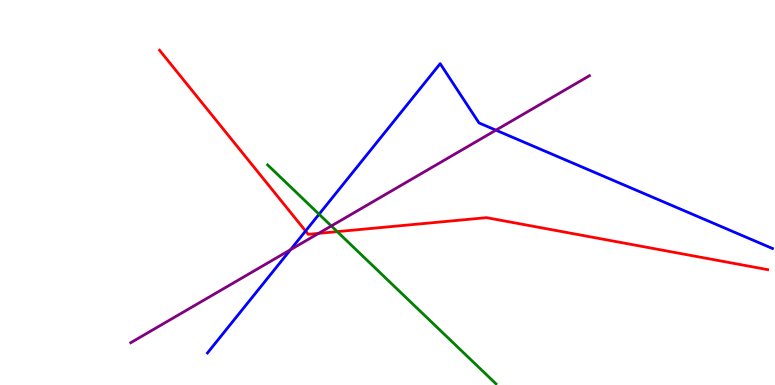[{'lines': ['blue', 'red'], 'intersections': [{'x': 3.94, 'y': 4.0}]}, {'lines': ['green', 'red'], 'intersections': [{'x': 4.35, 'y': 3.98}]}, {'lines': ['purple', 'red'], 'intersections': [{'x': 4.11, 'y': 3.94}]}, {'lines': ['blue', 'green'], 'intersections': [{'x': 4.12, 'y': 4.44}]}, {'lines': ['blue', 'purple'], 'intersections': [{'x': 3.75, 'y': 3.51}, {'x': 6.4, 'y': 6.62}]}, {'lines': ['green', 'purple'], 'intersections': [{'x': 4.28, 'y': 4.13}]}]